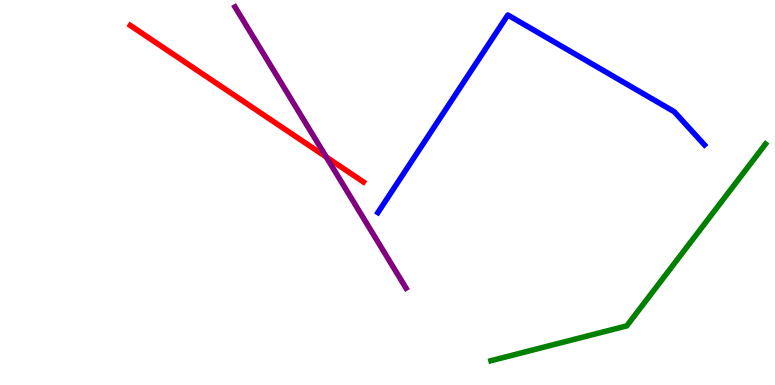[{'lines': ['blue', 'red'], 'intersections': []}, {'lines': ['green', 'red'], 'intersections': []}, {'lines': ['purple', 'red'], 'intersections': [{'x': 4.21, 'y': 5.92}]}, {'lines': ['blue', 'green'], 'intersections': []}, {'lines': ['blue', 'purple'], 'intersections': []}, {'lines': ['green', 'purple'], 'intersections': []}]